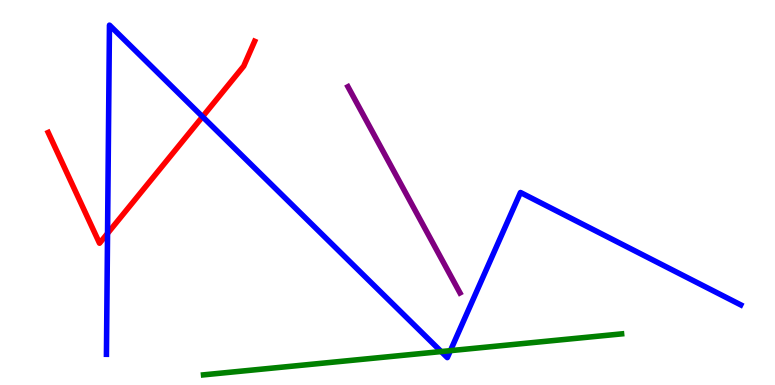[{'lines': ['blue', 'red'], 'intersections': [{'x': 1.39, 'y': 3.94}, {'x': 2.61, 'y': 6.97}]}, {'lines': ['green', 'red'], 'intersections': []}, {'lines': ['purple', 'red'], 'intersections': []}, {'lines': ['blue', 'green'], 'intersections': [{'x': 5.69, 'y': 0.868}, {'x': 5.81, 'y': 0.892}]}, {'lines': ['blue', 'purple'], 'intersections': []}, {'lines': ['green', 'purple'], 'intersections': []}]